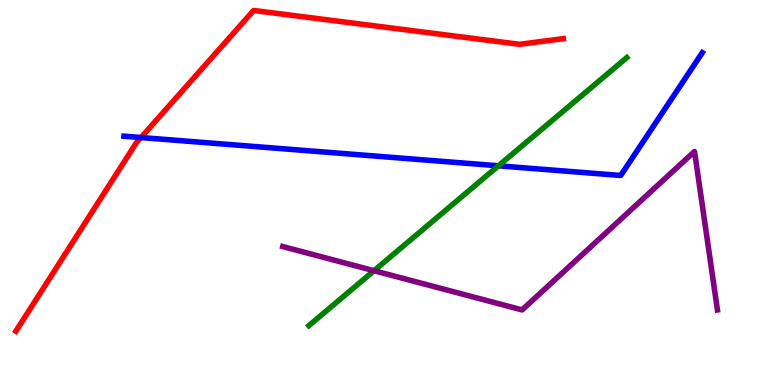[{'lines': ['blue', 'red'], 'intersections': [{'x': 1.82, 'y': 6.43}]}, {'lines': ['green', 'red'], 'intersections': []}, {'lines': ['purple', 'red'], 'intersections': []}, {'lines': ['blue', 'green'], 'intersections': [{'x': 6.43, 'y': 5.69}]}, {'lines': ['blue', 'purple'], 'intersections': []}, {'lines': ['green', 'purple'], 'intersections': [{'x': 4.83, 'y': 2.97}]}]